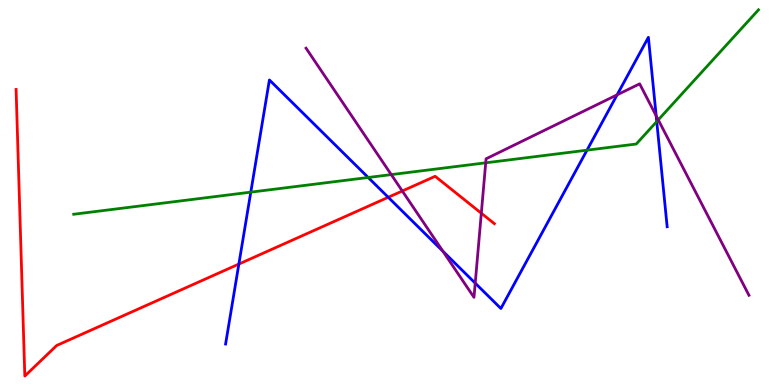[{'lines': ['blue', 'red'], 'intersections': [{'x': 3.08, 'y': 3.14}, {'x': 5.01, 'y': 4.88}]}, {'lines': ['green', 'red'], 'intersections': []}, {'lines': ['purple', 'red'], 'intersections': [{'x': 5.19, 'y': 5.04}, {'x': 6.21, 'y': 4.46}]}, {'lines': ['blue', 'green'], 'intersections': [{'x': 3.24, 'y': 5.01}, {'x': 4.75, 'y': 5.39}, {'x': 7.57, 'y': 6.1}, {'x': 8.47, 'y': 6.84}]}, {'lines': ['blue', 'purple'], 'intersections': [{'x': 5.72, 'y': 3.47}, {'x': 6.13, 'y': 2.65}, {'x': 7.96, 'y': 7.54}, {'x': 8.47, 'y': 6.99}]}, {'lines': ['green', 'purple'], 'intersections': [{'x': 5.05, 'y': 5.46}, {'x': 6.27, 'y': 5.77}, {'x': 8.49, 'y': 6.89}]}]